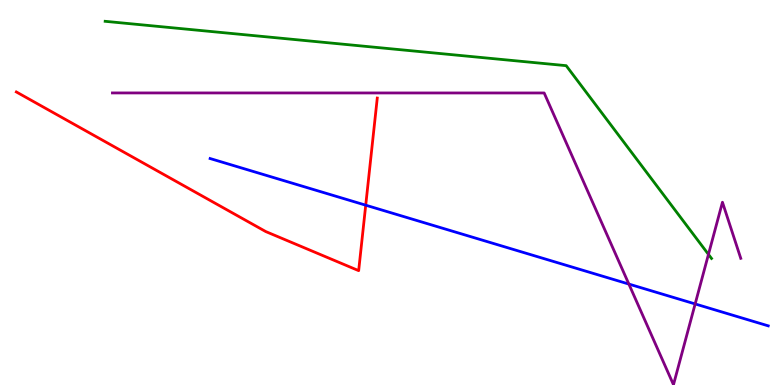[{'lines': ['blue', 'red'], 'intersections': [{'x': 4.72, 'y': 4.67}]}, {'lines': ['green', 'red'], 'intersections': []}, {'lines': ['purple', 'red'], 'intersections': []}, {'lines': ['blue', 'green'], 'intersections': []}, {'lines': ['blue', 'purple'], 'intersections': [{'x': 8.11, 'y': 2.62}, {'x': 8.97, 'y': 2.11}]}, {'lines': ['green', 'purple'], 'intersections': [{'x': 9.14, 'y': 3.39}]}]